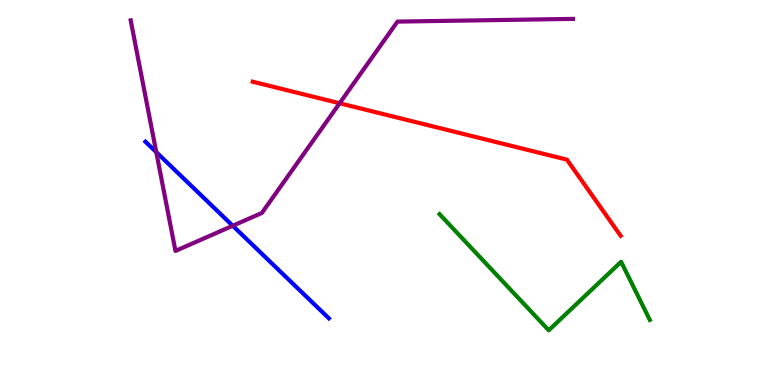[{'lines': ['blue', 'red'], 'intersections': []}, {'lines': ['green', 'red'], 'intersections': []}, {'lines': ['purple', 'red'], 'intersections': [{'x': 4.38, 'y': 7.32}]}, {'lines': ['blue', 'green'], 'intersections': []}, {'lines': ['blue', 'purple'], 'intersections': [{'x': 2.02, 'y': 6.05}, {'x': 3.0, 'y': 4.14}]}, {'lines': ['green', 'purple'], 'intersections': []}]